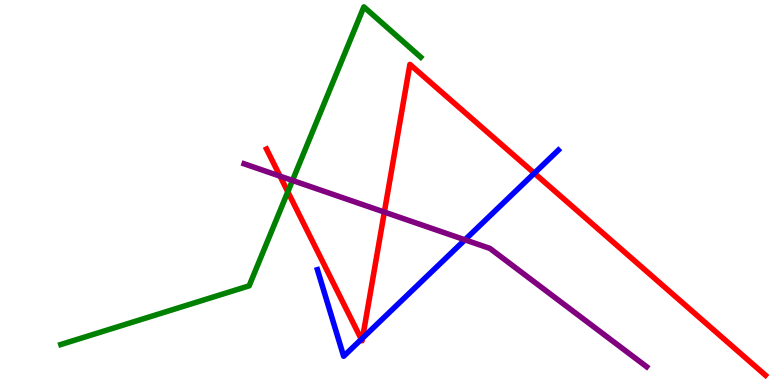[{'lines': ['blue', 'red'], 'intersections': [{'x': 4.66, 'y': 1.19}, {'x': 4.68, 'y': 1.22}, {'x': 6.89, 'y': 5.5}]}, {'lines': ['green', 'red'], 'intersections': [{'x': 3.71, 'y': 5.02}]}, {'lines': ['purple', 'red'], 'intersections': [{'x': 3.61, 'y': 5.42}, {'x': 4.96, 'y': 4.49}]}, {'lines': ['blue', 'green'], 'intersections': []}, {'lines': ['blue', 'purple'], 'intersections': [{'x': 6.0, 'y': 3.77}]}, {'lines': ['green', 'purple'], 'intersections': [{'x': 3.77, 'y': 5.31}]}]